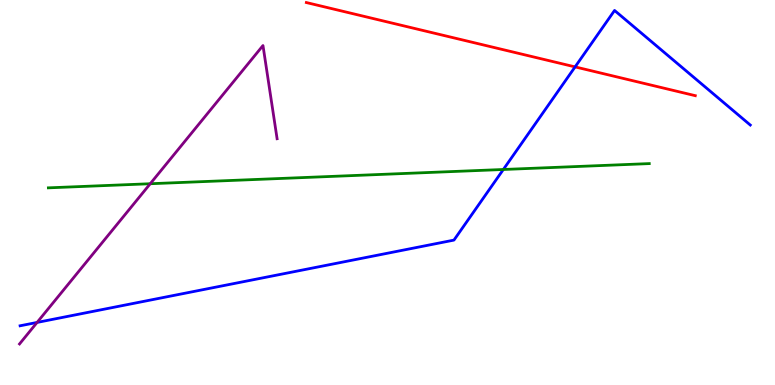[{'lines': ['blue', 'red'], 'intersections': [{'x': 7.42, 'y': 8.26}]}, {'lines': ['green', 'red'], 'intersections': []}, {'lines': ['purple', 'red'], 'intersections': []}, {'lines': ['blue', 'green'], 'intersections': [{'x': 6.49, 'y': 5.6}]}, {'lines': ['blue', 'purple'], 'intersections': [{'x': 0.479, 'y': 1.63}]}, {'lines': ['green', 'purple'], 'intersections': [{'x': 1.94, 'y': 5.23}]}]